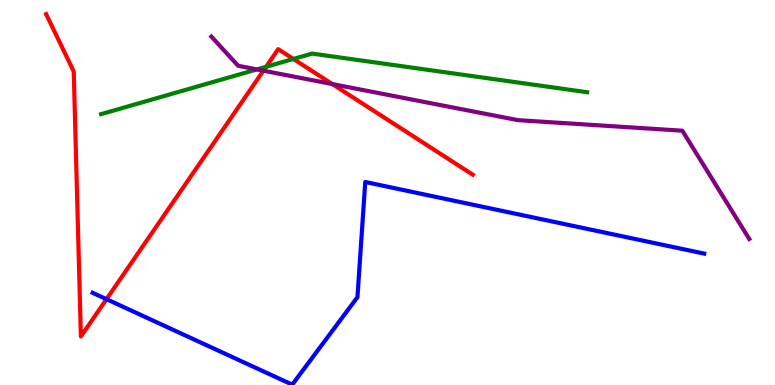[{'lines': ['blue', 'red'], 'intersections': [{'x': 1.37, 'y': 2.23}]}, {'lines': ['green', 'red'], 'intersections': [{'x': 3.43, 'y': 8.27}, {'x': 3.79, 'y': 8.47}]}, {'lines': ['purple', 'red'], 'intersections': [{'x': 3.4, 'y': 8.16}, {'x': 4.29, 'y': 7.82}]}, {'lines': ['blue', 'green'], 'intersections': []}, {'lines': ['blue', 'purple'], 'intersections': []}, {'lines': ['green', 'purple'], 'intersections': [{'x': 3.31, 'y': 8.2}]}]